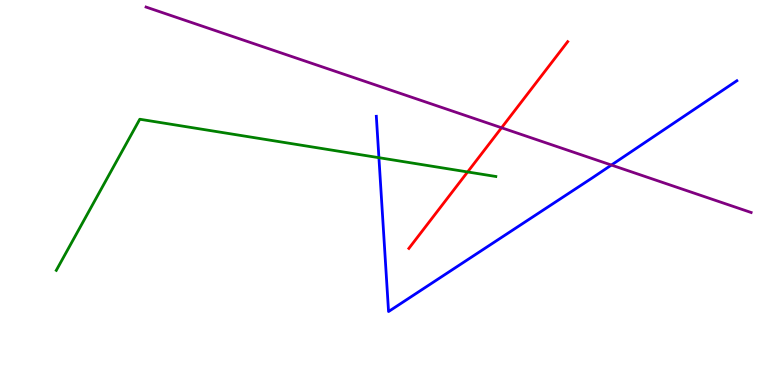[{'lines': ['blue', 'red'], 'intersections': []}, {'lines': ['green', 'red'], 'intersections': [{'x': 6.03, 'y': 5.53}]}, {'lines': ['purple', 'red'], 'intersections': [{'x': 6.47, 'y': 6.68}]}, {'lines': ['blue', 'green'], 'intersections': [{'x': 4.89, 'y': 5.9}]}, {'lines': ['blue', 'purple'], 'intersections': [{'x': 7.89, 'y': 5.71}]}, {'lines': ['green', 'purple'], 'intersections': []}]